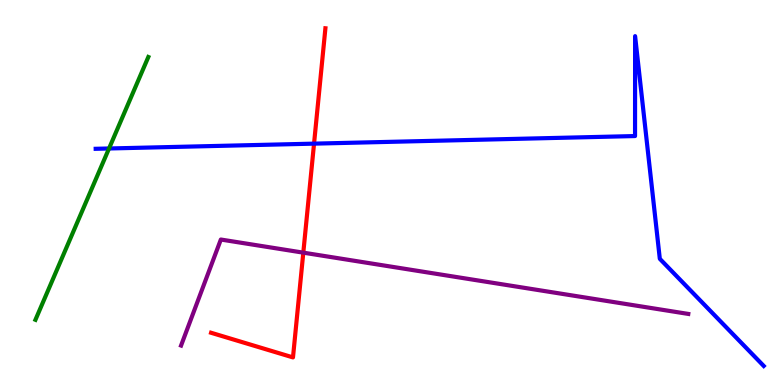[{'lines': ['blue', 'red'], 'intersections': [{'x': 4.05, 'y': 6.27}]}, {'lines': ['green', 'red'], 'intersections': []}, {'lines': ['purple', 'red'], 'intersections': [{'x': 3.91, 'y': 3.44}]}, {'lines': ['blue', 'green'], 'intersections': [{'x': 1.41, 'y': 6.14}]}, {'lines': ['blue', 'purple'], 'intersections': []}, {'lines': ['green', 'purple'], 'intersections': []}]